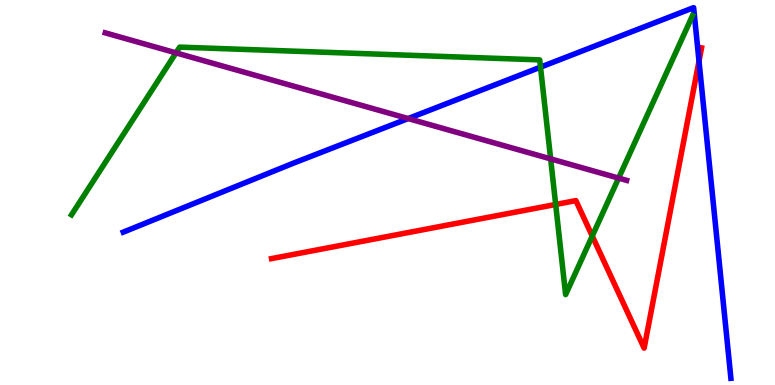[{'lines': ['blue', 'red'], 'intersections': [{'x': 9.02, 'y': 8.41}]}, {'lines': ['green', 'red'], 'intersections': [{'x': 7.17, 'y': 4.69}, {'x': 7.64, 'y': 3.87}]}, {'lines': ['purple', 'red'], 'intersections': []}, {'lines': ['blue', 'green'], 'intersections': [{'x': 6.97, 'y': 8.26}]}, {'lines': ['blue', 'purple'], 'intersections': [{'x': 5.27, 'y': 6.92}]}, {'lines': ['green', 'purple'], 'intersections': [{'x': 2.27, 'y': 8.63}, {'x': 7.11, 'y': 5.87}, {'x': 7.98, 'y': 5.37}]}]